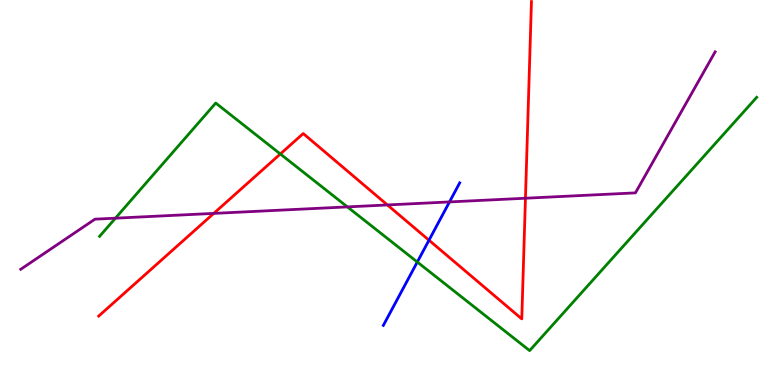[{'lines': ['blue', 'red'], 'intersections': [{'x': 5.54, 'y': 3.76}]}, {'lines': ['green', 'red'], 'intersections': [{'x': 3.62, 'y': 6.0}]}, {'lines': ['purple', 'red'], 'intersections': [{'x': 2.76, 'y': 4.46}, {'x': 5.0, 'y': 4.68}, {'x': 6.78, 'y': 4.85}]}, {'lines': ['blue', 'green'], 'intersections': [{'x': 5.38, 'y': 3.19}]}, {'lines': ['blue', 'purple'], 'intersections': [{'x': 5.8, 'y': 4.76}]}, {'lines': ['green', 'purple'], 'intersections': [{'x': 1.49, 'y': 4.33}, {'x': 4.48, 'y': 4.63}]}]